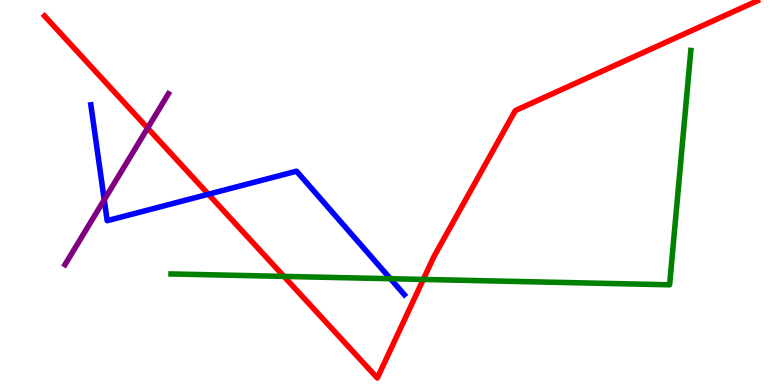[{'lines': ['blue', 'red'], 'intersections': [{'x': 2.69, 'y': 4.95}]}, {'lines': ['green', 'red'], 'intersections': [{'x': 3.66, 'y': 2.82}, {'x': 5.46, 'y': 2.74}]}, {'lines': ['purple', 'red'], 'intersections': [{'x': 1.9, 'y': 6.67}]}, {'lines': ['blue', 'green'], 'intersections': [{'x': 5.04, 'y': 2.76}]}, {'lines': ['blue', 'purple'], 'intersections': [{'x': 1.34, 'y': 4.81}]}, {'lines': ['green', 'purple'], 'intersections': []}]